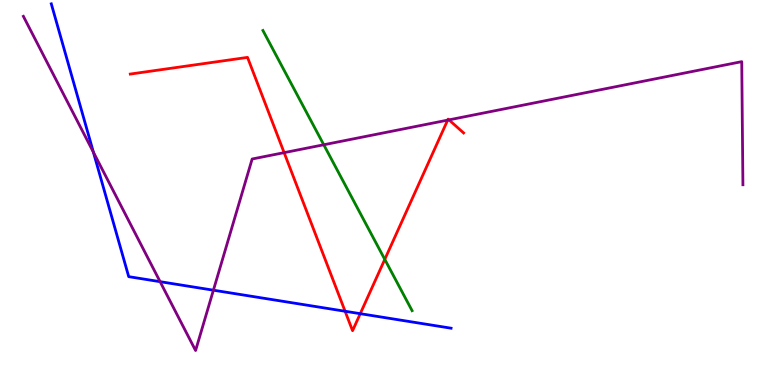[{'lines': ['blue', 'red'], 'intersections': [{'x': 4.45, 'y': 1.92}, {'x': 4.65, 'y': 1.85}]}, {'lines': ['green', 'red'], 'intersections': [{'x': 4.96, 'y': 3.26}]}, {'lines': ['purple', 'red'], 'intersections': [{'x': 3.67, 'y': 6.04}, {'x': 5.78, 'y': 6.88}, {'x': 5.79, 'y': 6.89}]}, {'lines': ['blue', 'green'], 'intersections': []}, {'lines': ['blue', 'purple'], 'intersections': [{'x': 1.21, 'y': 6.05}, {'x': 2.07, 'y': 2.68}, {'x': 2.75, 'y': 2.46}]}, {'lines': ['green', 'purple'], 'intersections': [{'x': 4.18, 'y': 6.24}]}]